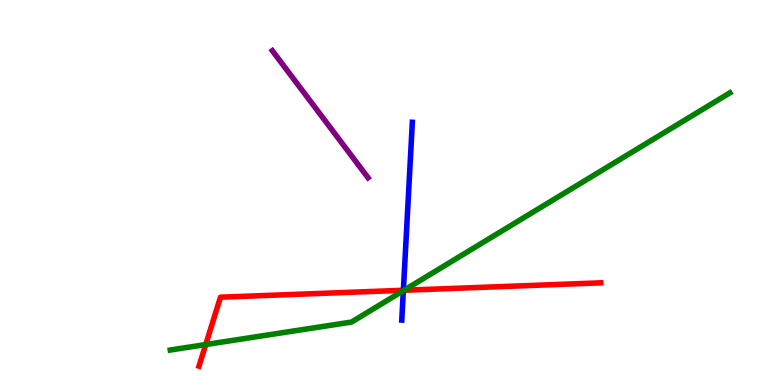[{'lines': ['blue', 'red'], 'intersections': [{'x': 5.2, 'y': 2.46}]}, {'lines': ['green', 'red'], 'intersections': [{'x': 2.65, 'y': 1.05}, {'x': 5.21, 'y': 2.46}]}, {'lines': ['purple', 'red'], 'intersections': []}, {'lines': ['blue', 'green'], 'intersections': [{'x': 5.2, 'y': 2.45}]}, {'lines': ['blue', 'purple'], 'intersections': []}, {'lines': ['green', 'purple'], 'intersections': []}]